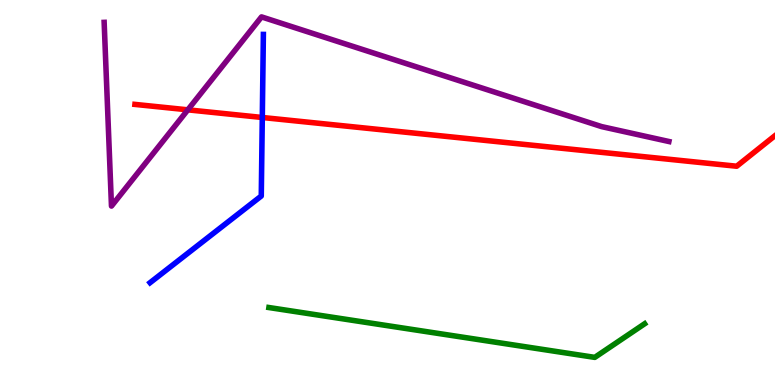[{'lines': ['blue', 'red'], 'intersections': [{'x': 3.38, 'y': 6.95}]}, {'lines': ['green', 'red'], 'intersections': []}, {'lines': ['purple', 'red'], 'intersections': [{'x': 2.42, 'y': 7.15}]}, {'lines': ['blue', 'green'], 'intersections': []}, {'lines': ['blue', 'purple'], 'intersections': []}, {'lines': ['green', 'purple'], 'intersections': []}]